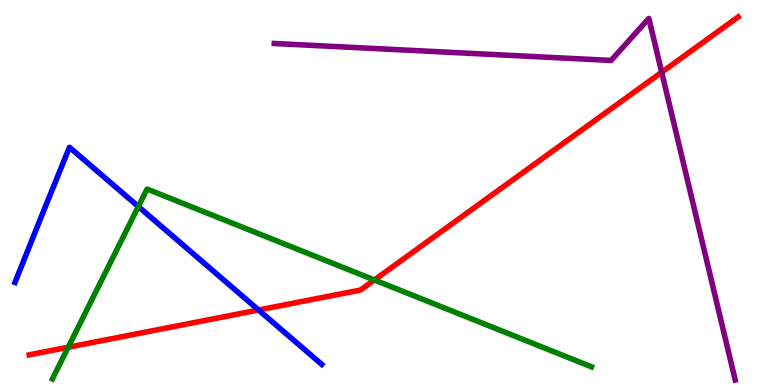[{'lines': ['blue', 'red'], 'intersections': [{'x': 3.34, 'y': 1.95}]}, {'lines': ['green', 'red'], 'intersections': [{'x': 0.88, 'y': 0.981}, {'x': 4.83, 'y': 2.73}]}, {'lines': ['purple', 'red'], 'intersections': [{'x': 8.54, 'y': 8.12}]}, {'lines': ['blue', 'green'], 'intersections': [{'x': 1.78, 'y': 4.64}]}, {'lines': ['blue', 'purple'], 'intersections': []}, {'lines': ['green', 'purple'], 'intersections': []}]